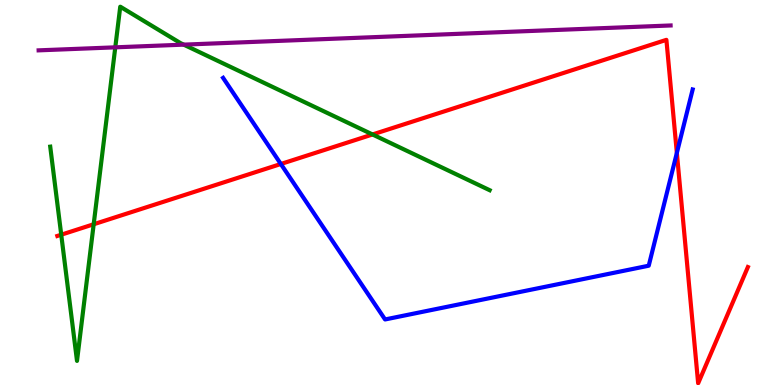[{'lines': ['blue', 'red'], 'intersections': [{'x': 3.62, 'y': 5.74}, {'x': 8.73, 'y': 6.03}]}, {'lines': ['green', 'red'], 'intersections': [{'x': 0.79, 'y': 3.9}, {'x': 1.21, 'y': 4.18}, {'x': 4.81, 'y': 6.51}]}, {'lines': ['purple', 'red'], 'intersections': []}, {'lines': ['blue', 'green'], 'intersections': []}, {'lines': ['blue', 'purple'], 'intersections': []}, {'lines': ['green', 'purple'], 'intersections': [{'x': 1.49, 'y': 8.77}, {'x': 2.37, 'y': 8.84}]}]